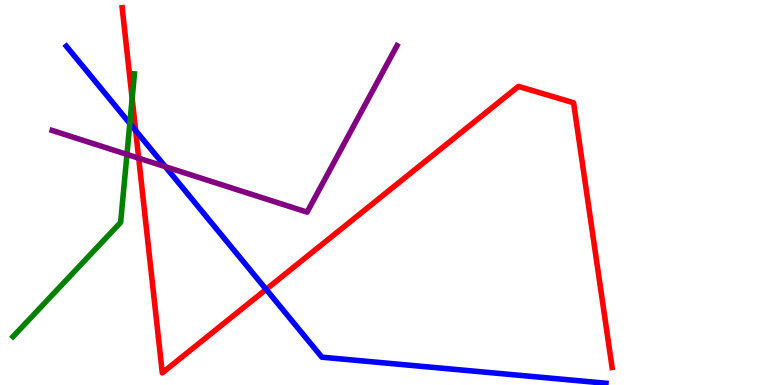[{'lines': ['blue', 'red'], 'intersections': [{'x': 1.75, 'y': 6.61}, {'x': 3.43, 'y': 2.48}]}, {'lines': ['green', 'red'], 'intersections': [{'x': 1.71, 'y': 7.44}]}, {'lines': ['purple', 'red'], 'intersections': [{'x': 1.79, 'y': 5.89}]}, {'lines': ['blue', 'green'], 'intersections': [{'x': 1.68, 'y': 6.79}]}, {'lines': ['blue', 'purple'], 'intersections': [{'x': 2.13, 'y': 5.67}]}, {'lines': ['green', 'purple'], 'intersections': [{'x': 1.64, 'y': 5.99}]}]